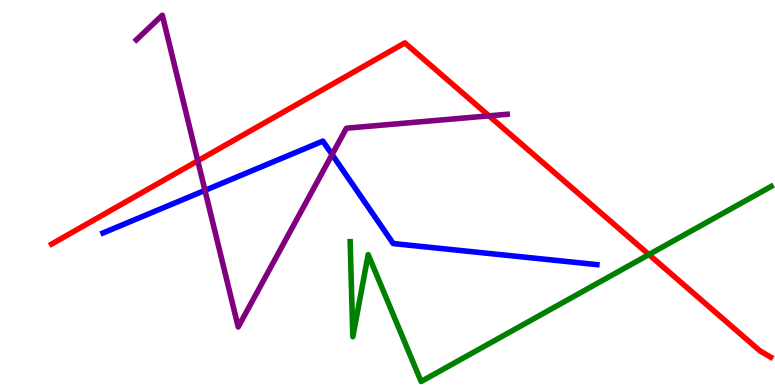[{'lines': ['blue', 'red'], 'intersections': []}, {'lines': ['green', 'red'], 'intersections': [{'x': 8.37, 'y': 3.39}]}, {'lines': ['purple', 'red'], 'intersections': [{'x': 2.55, 'y': 5.82}, {'x': 6.31, 'y': 6.99}]}, {'lines': ['blue', 'green'], 'intersections': []}, {'lines': ['blue', 'purple'], 'intersections': [{'x': 2.64, 'y': 5.06}, {'x': 4.28, 'y': 5.99}]}, {'lines': ['green', 'purple'], 'intersections': []}]